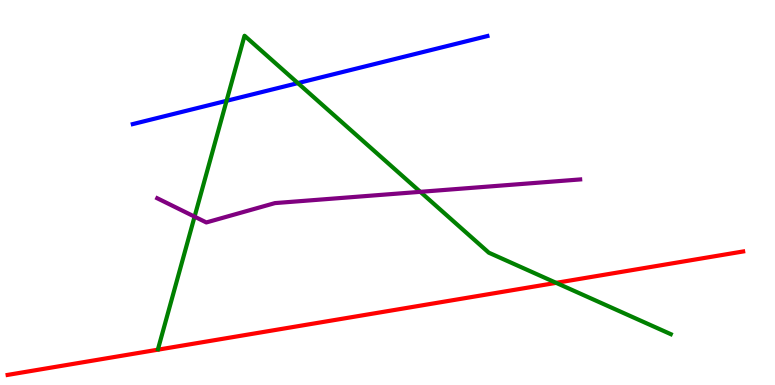[{'lines': ['blue', 'red'], 'intersections': []}, {'lines': ['green', 'red'], 'intersections': [{'x': 7.18, 'y': 2.65}]}, {'lines': ['purple', 'red'], 'intersections': []}, {'lines': ['blue', 'green'], 'intersections': [{'x': 2.92, 'y': 7.38}, {'x': 3.84, 'y': 7.84}]}, {'lines': ['blue', 'purple'], 'intersections': []}, {'lines': ['green', 'purple'], 'intersections': [{'x': 2.51, 'y': 4.37}, {'x': 5.42, 'y': 5.02}]}]